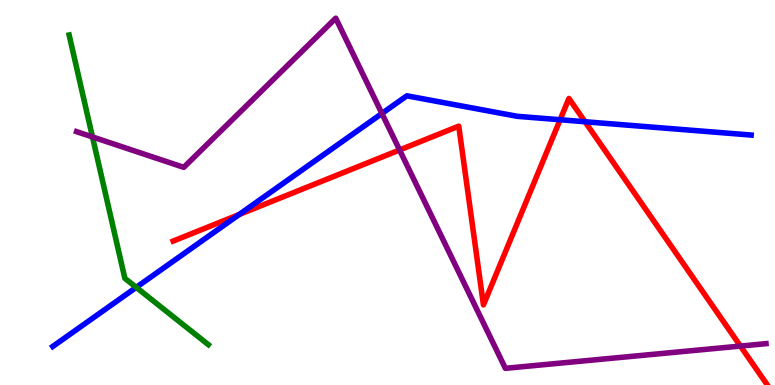[{'lines': ['blue', 'red'], 'intersections': [{'x': 3.09, 'y': 4.43}, {'x': 7.23, 'y': 6.89}, {'x': 7.55, 'y': 6.84}]}, {'lines': ['green', 'red'], 'intersections': []}, {'lines': ['purple', 'red'], 'intersections': [{'x': 5.16, 'y': 6.1}, {'x': 9.55, 'y': 1.01}]}, {'lines': ['blue', 'green'], 'intersections': [{'x': 1.76, 'y': 2.54}]}, {'lines': ['blue', 'purple'], 'intersections': [{'x': 4.93, 'y': 7.05}]}, {'lines': ['green', 'purple'], 'intersections': [{'x': 1.19, 'y': 6.44}]}]